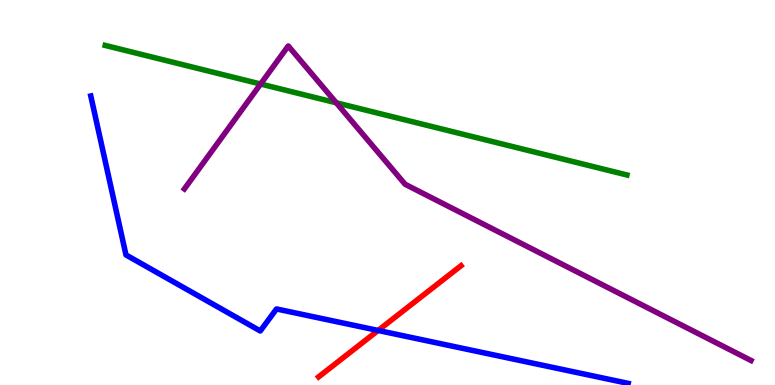[{'lines': ['blue', 'red'], 'intersections': [{'x': 4.88, 'y': 1.42}]}, {'lines': ['green', 'red'], 'intersections': []}, {'lines': ['purple', 'red'], 'intersections': []}, {'lines': ['blue', 'green'], 'intersections': []}, {'lines': ['blue', 'purple'], 'intersections': []}, {'lines': ['green', 'purple'], 'intersections': [{'x': 3.36, 'y': 7.82}, {'x': 4.34, 'y': 7.33}]}]